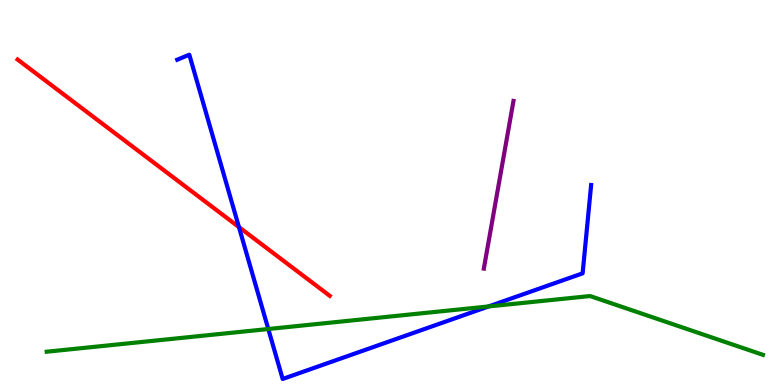[{'lines': ['blue', 'red'], 'intersections': [{'x': 3.08, 'y': 4.1}]}, {'lines': ['green', 'red'], 'intersections': []}, {'lines': ['purple', 'red'], 'intersections': []}, {'lines': ['blue', 'green'], 'intersections': [{'x': 3.46, 'y': 1.45}, {'x': 6.31, 'y': 2.04}]}, {'lines': ['blue', 'purple'], 'intersections': []}, {'lines': ['green', 'purple'], 'intersections': []}]